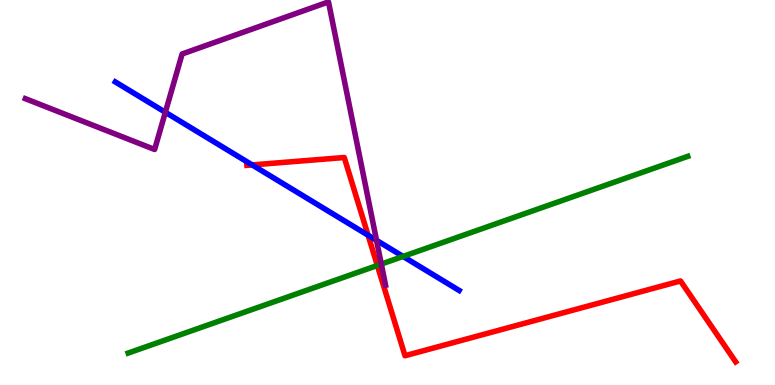[{'lines': ['blue', 'red'], 'intersections': [{'x': 3.25, 'y': 5.72}, {'x': 4.75, 'y': 3.89}]}, {'lines': ['green', 'red'], 'intersections': [{'x': 4.87, 'y': 3.1}]}, {'lines': ['purple', 'red'], 'intersections': []}, {'lines': ['blue', 'green'], 'intersections': [{'x': 5.2, 'y': 3.34}]}, {'lines': ['blue', 'purple'], 'intersections': [{'x': 2.13, 'y': 7.08}, {'x': 4.86, 'y': 3.76}]}, {'lines': ['green', 'purple'], 'intersections': [{'x': 4.92, 'y': 3.14}]}]